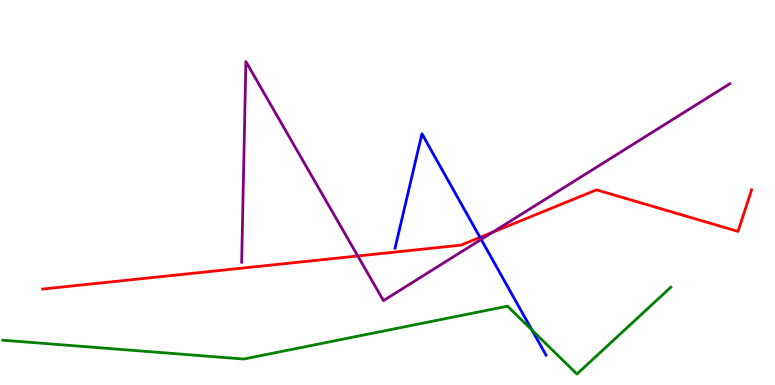[{'lines': ['blue', 'red'], 'intersections': [{'x': 6.19, 'y': 3.83}]}, {'lines': ['green', 'red'], 'intersections': []}, {'lines': ['purple', 'red'], 'intersections': [{'x': 4.62, 'y': 3.35}, {'x': 6.36, 'y': 3.97}]}, {'lines': ['blue', 'green'], 'intersections': [{'x': 6.86, 'y': 1.43}]}, {'lines': ['blue', 'purple'], 'intersections': [{'x': 6.21, 'y': 3.78}]}, {'lines': ['green', 'purple'], 'intersections': []}]